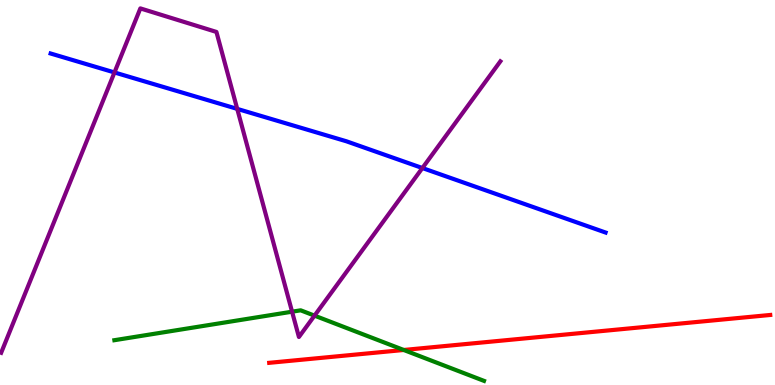[{'lines': ['blue', 'red'], 'intersections': []}, {'lines': ['green', 'red'], 'intersections': [{'x': 5.21, 'y': 0.91}]}, {'lines': ['purple', 'red'], 'intersections': []}, {'lines': ['blue', 'green'], 'intersections': []}, {'lines': ['blue', 'purple'], 'intersections': [{'x': 1.48, 'y': 8.12}, {'x': 3.06, 'y': 7.17}, {'x': 5.45, 'y': 5.64}]}, {'lines': ['green', 'purple'], 'intersections': [{'x': 3.77, 'y': 1.9}, {'x': 4.06, 'y': 1.8}]}]